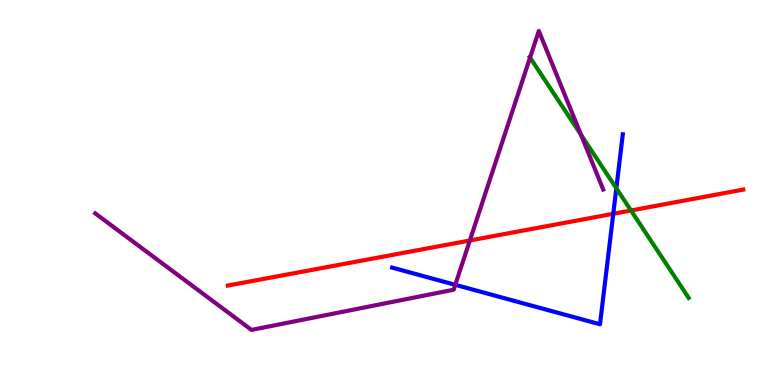[{'lines': ['blue', 'red'], 'intersections': [{'x': 7.91, 'y': 4.45}]}, {'lines': ['green', 'red'], 'intersections': [{'x': 8.14, 'y': 4.53}]}, {'lines': ['purple', 'red'], 'intersections': [{'x': 6.06, 'y': 3.75}]}, {'lines': ['blue', 'green'], 'intersections': [{'x': 7.95, 'y': 5.11}]}, {'lines': ['blue', 'purple'], 'intersections': [{'x': 5.87, 'y': 2.6}]}, {'lines': ['green', 'purple'], 'intersections': [{'x': 6.84, 'y': 8.5}, {'x': 7.5, 'y': 6.5}]}]